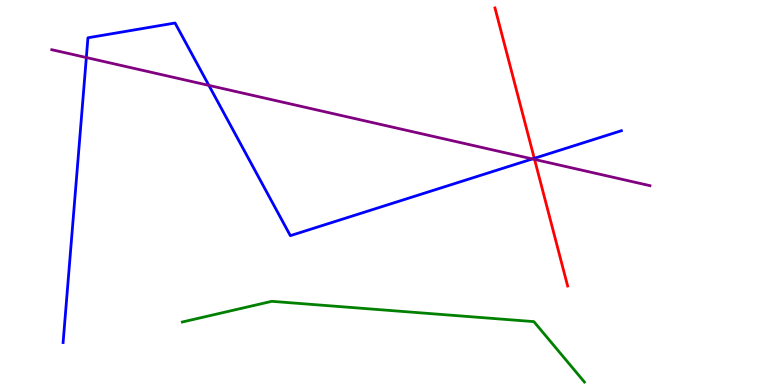[{'lines': ['blue', 'red'], 'intersections': [{'x': 6.89, 'y': 5.89}]}, {'lines': ['green', 'red'], 'intersections': []}, {'lines': ['purple', 'red'], 'intersections': [{'x': 6.9, 'y': 5.86}]}, {'lines': ['blue', 'green'], 'intersections': []}, {'lines': ['blue', 'purple'], 'intersections': [{'x': 1.11, 'y': 8.51}, {'x': 2.7, 'y': 7.78}, {'x': 6.87, 'y': 5.87}]}, {'lines': ['green', 'purple'], 'intersections': []}]